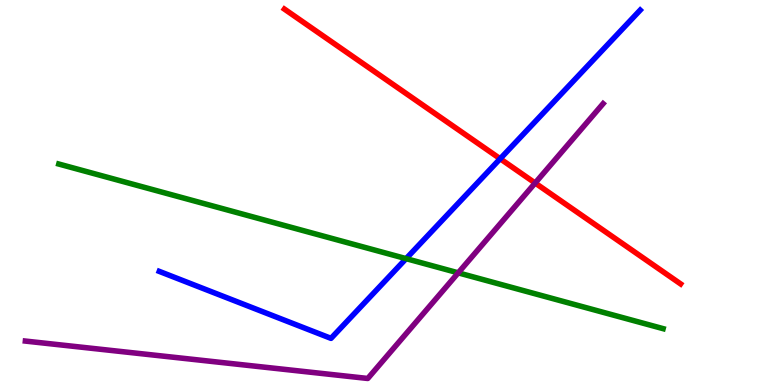[{'lines': ['blue', 'red'], 'intersections': [{'x': 6.45, 'y': 5.88}]}, {'lines': ['green', 'red'], 'intersections': []}, {'lines': ['purple', 'red'], 'intersections': [{'x': 6.91, 'y': 5.25}]}, {'lines': ['blue', 'green'], 'intersections': [{'x': 5.24, 'y': 3.28}]}, {'lines': ['blue', 'purple'], 'intersections': []}, {'lines': ['green', 'purple'], 'intersections': [{'x': 5.91, 'y': 2.91}]}]